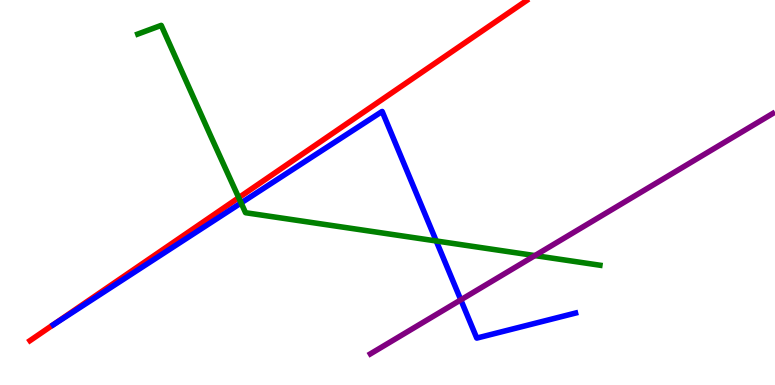[{'lines': ['blue', 'red'], 'intersections': []}, {'lines': ['green', 'red'], 'intersections': [{'x': 3.08, 'y': 4.87}]}, {'lines': ['purple', 'red'], 'intersections': []}, {'lines': ['blue', 'green'], 'intersections': [{'x': 3.11, 'y': 4.73}, {'x': 5.63, 'y': 3.74}]}, {'lines': ['blue', 'purple'], 'intersections': [{'x': 5.95, 'y': 2.21}]}, {'lines': ['green', 'purple'], 'intersections': [{'x': 6.9, 'y': 3.36}]}]